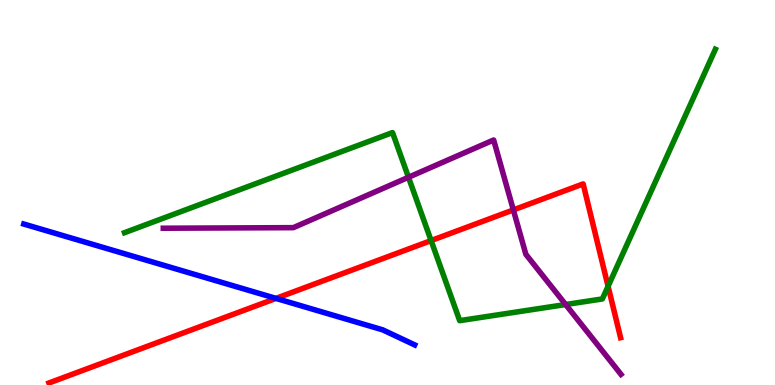[{'lines': ['blue', 'red'], 'intersections': [{'x': 3.56, 'y': 2.25}]}, {'lines': ['green', 'red'], 'intersections': [{'x': 5.56, 'y': 3.75}, {'x': 7.85, 'y': 2.56}]}, {'lines': ['purple', 'red'], 'intersections': [{'x': 6.62, 'y': 4.55}]}, {'lines': ['blue', 'green'], 'intersections': []}, {'lines': ['blue', 'purple'], 'intersections': []}, {'lines': ['green', 'purple'], 'intersections': [{'x': 5.27, 'y': 5.4}, {'x': 7.3, 'y': 2.09}]}]